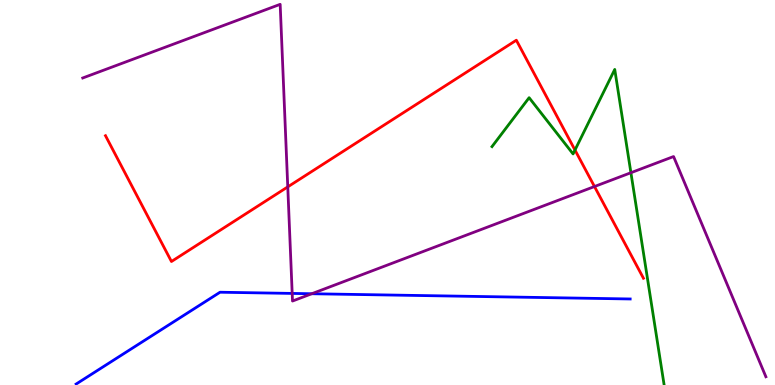[{'lines': ['blue', 'red'], 'intersections': []}, {'lines': ['green', 'red'], 'intersections': [{'x': 7.42, 'y': 6.1}]}, {'lines': ['purple', 'red'], 'intersections': [{'x': 3.71, 'y': 5.15}, {'x': 7.67, 'y': 5.15}]}, {'lines': ['blue', 'green'], 'intersections': []}, {'lines': ['blue', 'purple'], 'intersections': [{'x': 3.77, 'y': 2.38}, {'x': 4.02, 'y': 2.37}]}, {'lines': ['green', 'purple'], 'intersections': [{'x': 8.14, 'y': 5.51}]}]